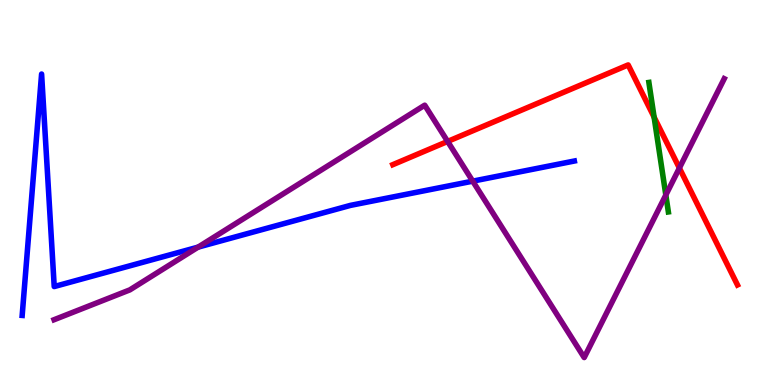[{'lines': ['blue', 'red'], 'intersections': []}, {'lines': ['green', 'red'], 'intersections': [{'x': 8.44, 'y': 6.96}]}, {'lines': ['purple', 'red'], 'intersections': [{'x': 5.78, 'y': 6.33}, {'x': 8.77, 'y': 5.64}]}, {'lines': ['blue', 'green'], 'intersections': []}, {'lines': ['blue', 'purple'], 'intersections': [{'x': 2.56, 'y': 3.58}, {'x': 6.1, 'y': 5.29}]}, {'lines': ['green', 'purple'], 'intersections': [{'x': 8.59, 'y': 4.93}]}]